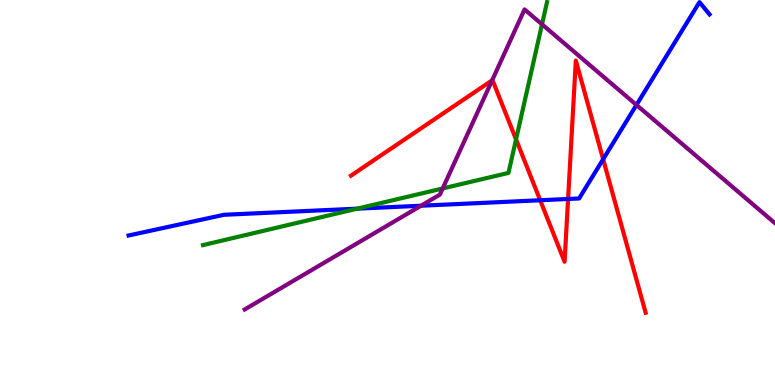[{'lines': ['blue', 'red'], 'intersections': [{'x': 6.97, 'y': 4.8}, {'x': 7.33, 'y': 4.83}, {'x': 7.78, 'y': 5.86}]}, {'lines': ['green', 'red'], 'intersections': [{'x': 6.66, 'y': 6.38}]}, {'lines': ['purple', 'red'], 'intersections': [{'x': 6.35, 'y': 7.91}]}, {'lines': ['blue', 'green'], 'intersections': [{'x': 4.61, 'y': 4.58}]}, {'lines': ['blue', 'purple'], 'intersections': [{'x': 5.43, 'y': 4.66}, {'x': 8.21, 'y': 7.27}]}, {'lines': ['green', 'purple'], 'intersections': [{'x': 5.71, 'y': 5.1}, {'x': 6.99, 'y': 9.37}]}]